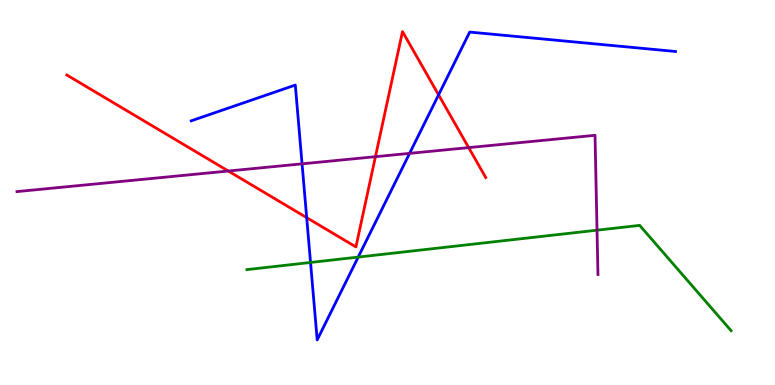[{'lines': ['blue', 'red'], 'intersections': [{'x': 3.96, 'y': 4.35}, {'x': 5.66, 'y': 7.54}]}, {'lines': ['green', 'red'], 'intersections': []}, {'lines': ['purple', 'red'], 'intersections': [{'x': 2.95, 'y': 5.56}, {'x': 4.84, 'y': 5.93}, {'x': 6.05, 'y': 6.17}]}, {'lines': ['blue', 'green'], 'intersections': [{'x': 4.01, 'y': 3.18}, {'x': 4.62, 'y': 3.32}]}, {'lines': ['blue', 'purple'], 'intersections': [{'x': 3.9, 'y': 5.74}, {'x': 5.29, 'y': 6.02}]}, {'lines': ['green', 'purple'], 'intersections': [{'x': 7.7, 'y': 4.02}]}]